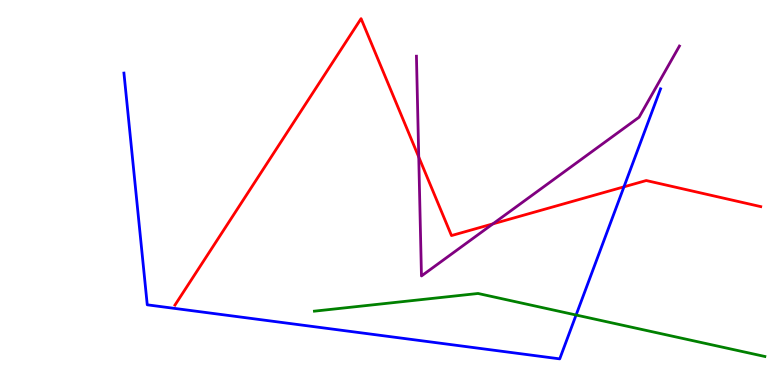[{'lines': ['blue', 'red'], 'intersections': [{'x': 8.05, 'y': 5.15}]}, {'lines': ['green', 'red'], 'intersections': []}, {'lines': ['purple', 'red'], 'intersections': [{'x': 5.4, 'y': 5.92}, {'x': 6.36, 'y': 4.19}]}, {'lines': ['blue', 'green'], 'intersections': [{'x': 7.43, 'y': 1.82}]}, {'lines': ['blue', 'purple'], 'intersections': []}, {'lines': ['green', 'purple'], 'intersections': []}]